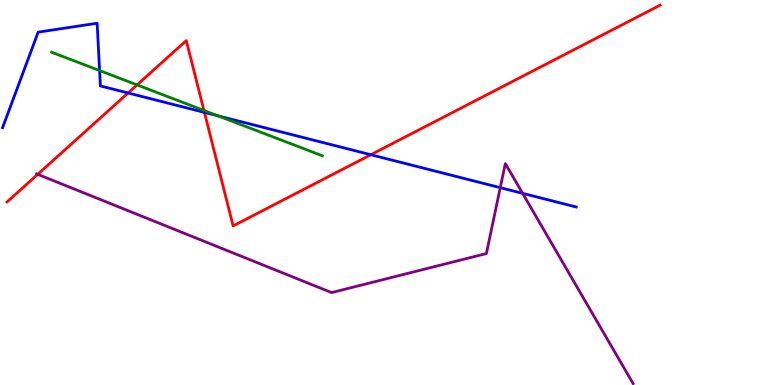[{'lines': ['blue', 'red'], 'intersections': [{'x': 1.65, 'y': 7.59}, {'x': 2.64, 'y': 7.08}, {'x': 4.78, 'y': 5.98}]}, {'lines': ['green', 'red'], 'intersections': [{'x': 1.77, 'y': 7.79}, {'x': 2.63, 'y': 7.13}]}, {'lines': ['purple', 'red'], 'intersections': [{'x': 0.487, 'y': 5.47}]}, {'lines': ['blue', 'green'], 'intersections': [{'x': 1.29, 'y': 8.17}, {'x': 2.81, 'y': 6.99}]}, {'lines': ['blue', 'purple'], 'intersections': [{'x': 6.45, 'y': 5.13}, {'x': 6.74, 'y': 4.98}]}, {'lines': ['green', 'purple'], 'intersections': []}]